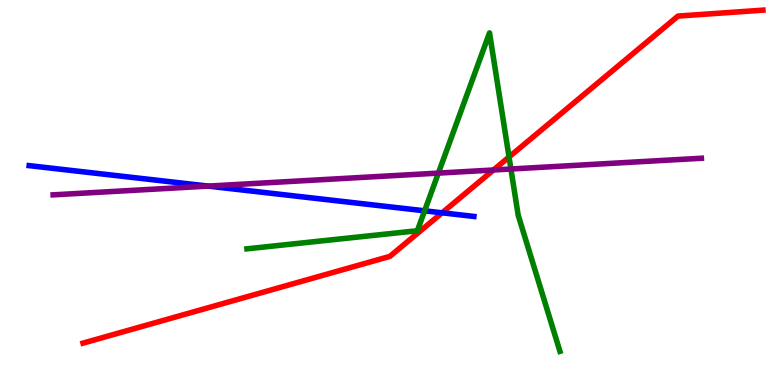[{'lines': ['blue', 'red'], 'intersections': [{'x': 5.7, 'y': 4.47}]}, {'lines': ['green', 'red'], 'intersections': [{'x': 6.57, 'y': 5.92}]}, {'lines': ['purple', 'red'], 'intersections': [{'x': 6.37, 'y': 5.58}]}, {'lines': ['blue', 'green'], 'intersections': [{'x': 5.48, 'y': 4.52}]}, {'lines': ['blue', 'purple'], 'intersections': [{'x': 2.69, 'y': 5.17}]}, {'lines': ['green', 'purple'], 'intersections': [{'x': 5.66, 'y': 5.5}, {'x': 6.59, 'y': 5.61}]}]